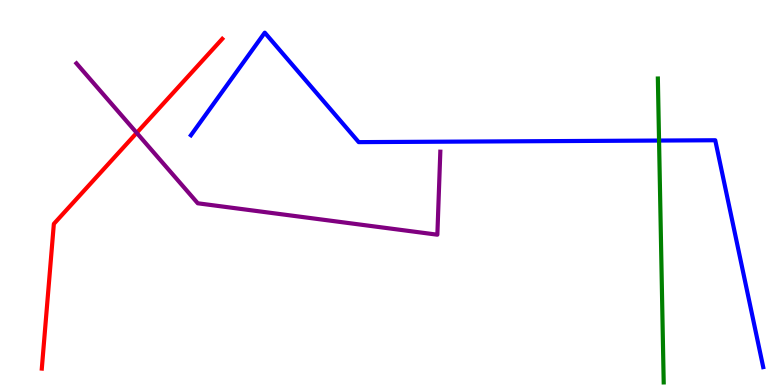[{'lines': ['blue', 'red'], 'intersections': []}, {'lines': ['green', 'red'], 'intersections': []}, {'lines': ['purple', 'red'], 'intersections': [{'x': 1.76, 'y': 6.55}]}, {'lines': ['blue', 'green'], 'intersections': [{'x': 8.5, 'y': 6.35}]}, {'lines': ['blue', 'purple'], 'intersections': []}, {'lines': ['green', 'purple'], 'intersections': []}]